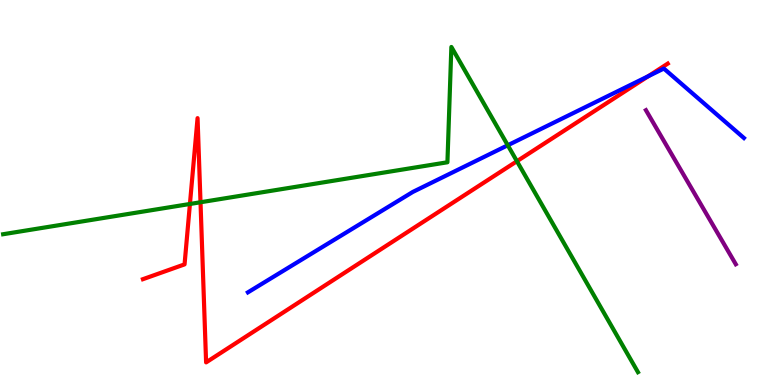[{'lines': ['blue', 'red'], 'intersections': [{'x': 8.37, 'y': 8.02}]}, {'lines': ['green', 'red'], 'intersections': [{'x': 2.45, 'y': 4.7}, {'x': 2.59, 'y': 4.75}, {'x': 6.67, 'y': 5.81}]}, {'lines': ['purple', 'red'], 'intersections': []}, {'lines': ['blue', 'green'], 'intersections': [{'x': 6.55, 'y': 6.23}]}, {'lines': ['blue', 'purple'], 'intersections': []}, {'lines': ['green', 'purple'], 'intersections': []}]